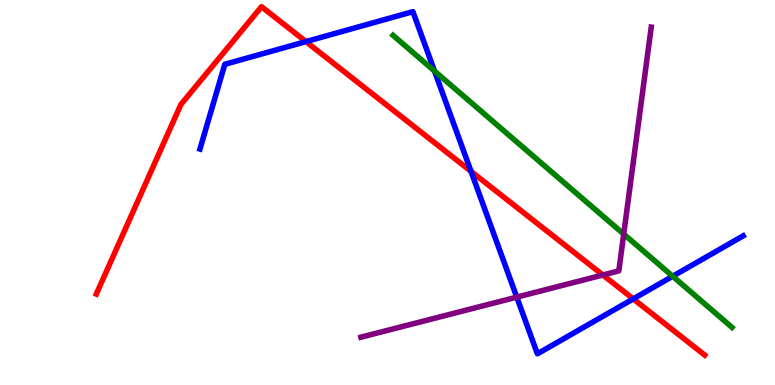[{'lines': ['blue', 'red'], 'intersections': [{'x': 3.95, 'y': 8.92}, {'x': 6.08, 'y': 5.55}, {'x': 8.17, 'y': 2.24}]}, {'lines': ['green', 'red'], 'intersections': []}, {'lines': ['purple', 'red'], 'intersections': [{'x': 7.78, 'y': 2.86}]}, {'lines': ['blue', 'green'], 'intersections': [{'x': 5.61, 'y': 8.15}, {'x': 8.68, 'y': 2.82}]}, {'lines': ['blue', 'purple'], 'intersections': [{'x': 6.67, 'y': 2.28}]}, {'lines': ['green', 'purple'], 'intersections': [{'x': 8.05, 'y': 3.92}]}]